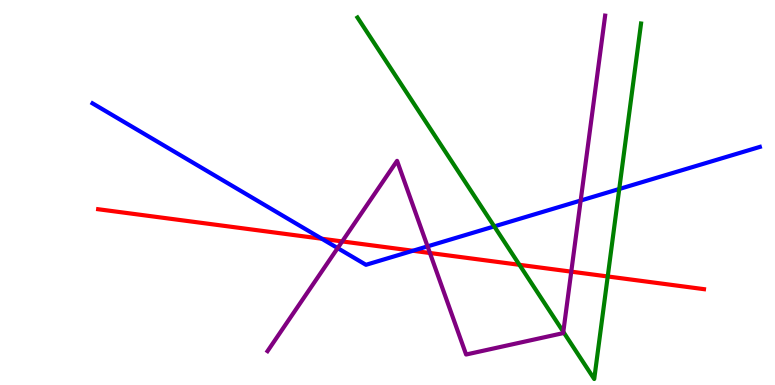[{'lines': ['blue', 'red'], 'intersections': [{'x': 4.15, 'y': 3.8}, {'x': 5.33, 'y': 3.49}]}, {'lines': ['green', 'red'], 'intersections': [{'x': 6.7, 'y': 3.12}, {'x': 7.84, 'y': 2.82}]}, {'lines': ['purple', 'red'], 'intersections': [{'x': 4.42, 'y': 3.73}, {'x': 5.55, 'y': 3.43}, {'x': 7.37, 'y': 2.94}]}, {'lines': ['blue', 'green'], 'intersections': [{'x': 6.38, 'y': 4.12}, {'x': 7.99, 'y': 5.09}]}, {'lines': ['blue', 'purple'], 'intersections': [{'x': 4.36, 'y': 3.56}, {'x': 5.52, 'y': 3.6}, {'x': 7.49, 'y': 4.79}]}, {'lines': ['green', 'purple'], 'intersections': [{'x': 7.27, 'y': 1.38}]}]